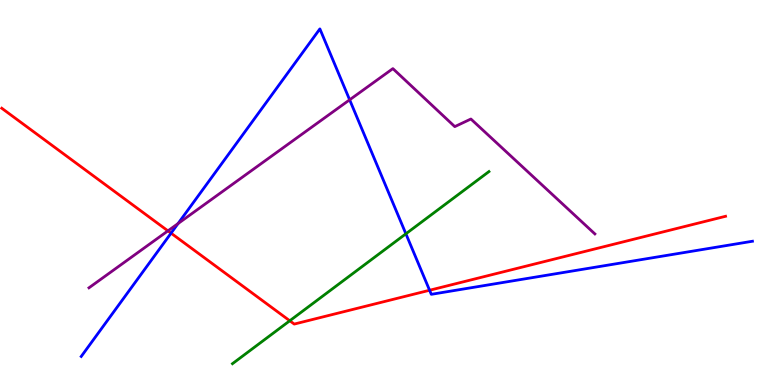[{'lines': ['blue', 'red'], 'intersections': [{'x': 2.21, 'y': 3.94}, {'x': 5.54, 'y': 2.46}]}, {'lines': ['green', 'red'], 'intersections': [{'x': 3.74, 'y': 1.67}]}, {'lines': ['purple', 'red'], 'intersections': [{'x': 2.17, 'y': 4.0}]}, {'lines': ['blue', 'green'], 'intersections': [{'x': 5.24, 'y': 3.93}]}, {'lines': ['blue', 'purple'], 'intersections': [{'x': 2.3, 'y': 4.19}, {'x': 4.51, 'y': 7.41}]}, {'lines': ['green', 'purple'], 'intersections': []}]